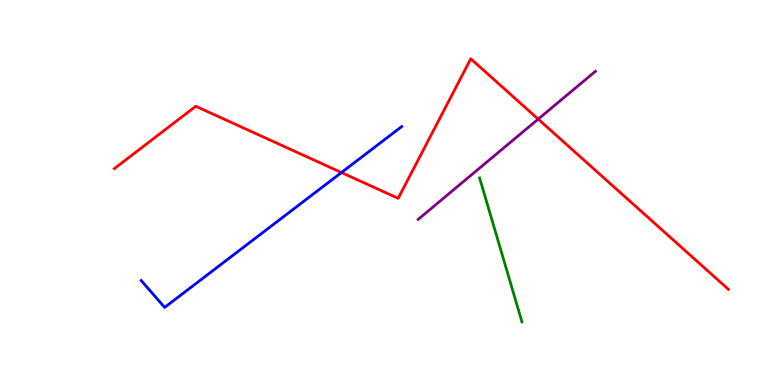[{'lines': ['blue', 'red'], 'intersections': [{'x': 4.41, 'y': 5.52}]}, {'lines': ['green', 'red'], 'intersections': []}, {'lines': ['purple', 'red'], 'intersections': [{'x': 6.94, 'y': 6.91}]}, {'lines': ['blue', 'green'], 'intersections': []}, {'lines': ['blue', 'purple'], 'intersections': []}, {'lines': ['green', 'purple'], 'intersections': []}]